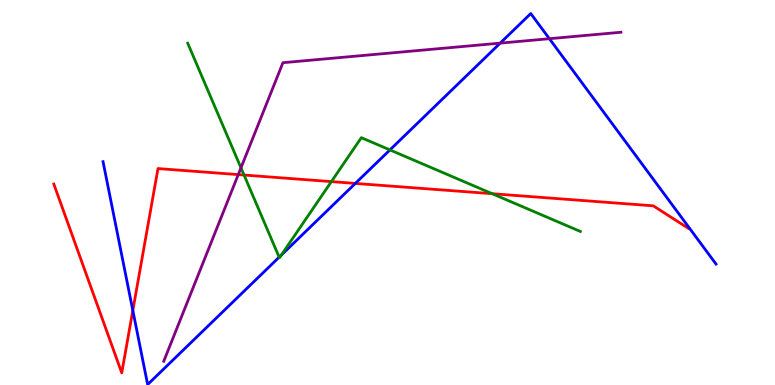[{'lines': ['blue', 'red'], 'intersections': [{'x': 1.71, 'y': 1.94}, {'x': 4.59, 'y': 5.24}]}, {'lines': ['green', 'red'], 'intersections': [{'x': 3.15, 'y': 5.45}, {'x': 4.28, 'y': 5.28}, {'x': 6.35, 'y': 4.97}]}, {'lines': ['purple', 'red'], 'intersections': [{'x': 3.07, 'y': 5.46}]}, {'lines': ['blue', 'green'], 'intersections': [{'x': 3.6, 'y': 3.32}, {'x': 3.63, 'y': 3.37}, {'x': 5.03, 'y': 6.11}]}, {'lines': ['blue', 'purple'], 'intersections': [{'x': 6.45, 'y': 8.88}, {'x': 7.09, 'y': 8.99}]}, {'lines': ['green', 'purple'], 'intersections': [{'x': 3.11, 'y': 5.64}]}]